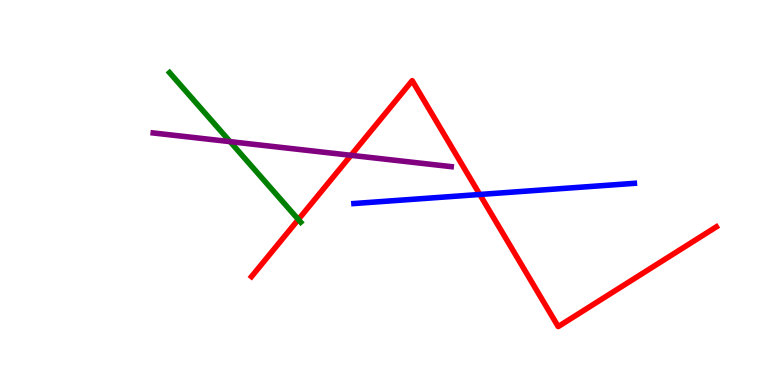[{'lines': ['blue', 'red'], 'intersections': [{'x': 6.19, 'y': 4.95}]}, {'lines': ['green', 'red'], 'intersections': [{'x': 3.85, 'y': 4.3}]}, {'lines': ['purple', 'red'], 'intersections': [{'x': 4.53, 'y': 5.97}]}, {'lines': ['blue', 'green'], 'intersections': []}, {'lines': ['blue', 'purple'], 'intersections': []}, {'lines': ['green', 'purple'], 'intersections': [{'x': 2.97, 'y': 6.32}]}]